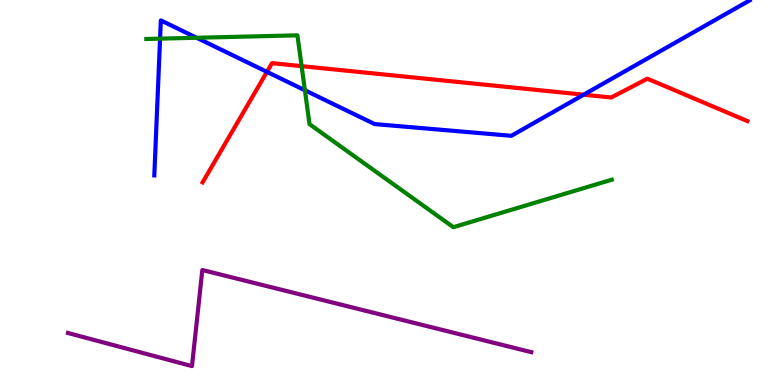[{'lines': ['blue', 'red'], 'intersections': [{'x': 3.44, 'y': 8.13}, {'x': 7.53, 'y': 7.54}]}, {'lines': ['green', 'red'], 'intersections': [{'x': 3.89, 'y': 8.28}]}, {'lines': ['purple', 'red'], 'intersections': []}, {'lines': ['blue', 'green'], 'intersections': [{'x': 2.07, 'y': 9.0}, {'x': 2.54, 'y': 9.02}, {'x': 3.93, 'y': 7.66}]}, {'lines': ['blue', 'purple'], 'intersections': []}, {'lines': ['green', 'purple'], 'intersections': []}]